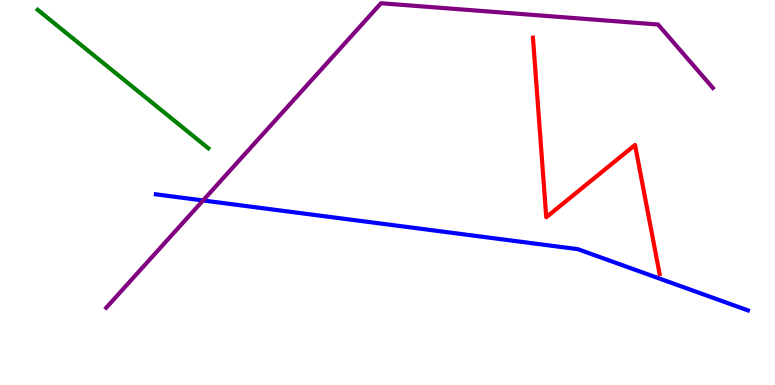[{'lines': ['blue', 'red'], 'intersections': []}, {'lines': ['green', 'red'], 'intersections': []}, {'lines': ['purple', 'red'], 'intersections': []}, {'lines': ['blue', 'green'], 'intersections': []}, {'lines': ['blue', 'purple'], 'intersections': [{'x': 2.62, 'y': 4.79}]}, {'lines': ['green', 'purple'], 'intersections': []}]